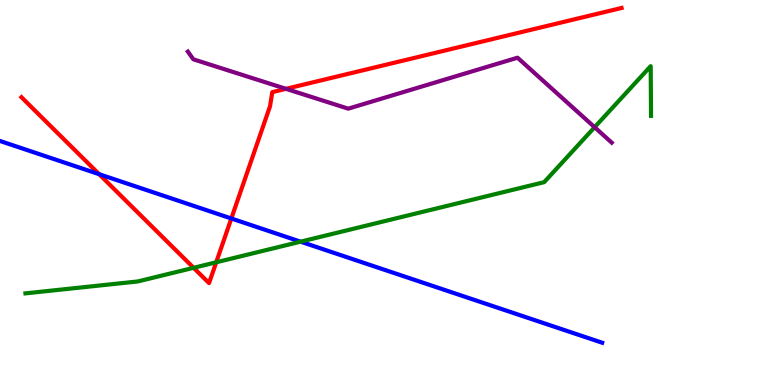[{'lines': ['blue', 'red'], 'intersections': [{'x': 1.28, 'y': 5.48}, {'x': 2.98, 'y': 4.33}]}, {'lines': ['green', 'red'], 'intersections': [{'x': 2.5, 'y': 3.04}, {'x': 2.79, 'y': 3.19}]}, {'lines': ['purple', 'red'], 'intersections': [{'x': 3.69, 'y': 7.69}]}, {'lines': ['blue', 'green'], 'intersections': [{'x': 3.88, 'y': 3.72}]}, {'lines': ['blue', 'purple'], 'intersections': []}, {'lines': ['green', 'purple'], 'intersections': [{'x': 7.67, 'y': 6.7}]}]